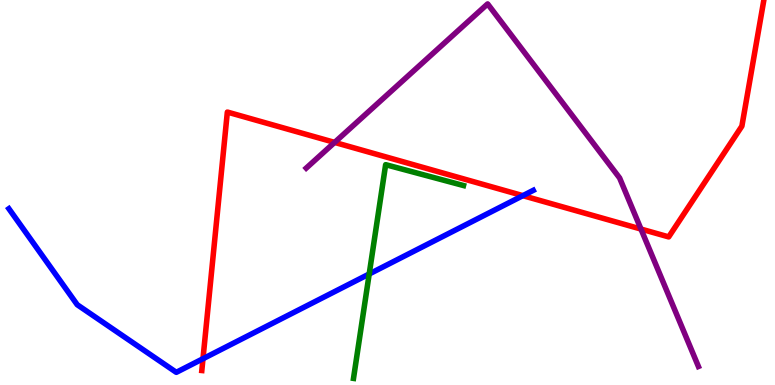[{'lines': ['blue', 'red'], 'intersections': [{'x': 2.62, 'y': 0.682}, {'x': 6.75, 'y': 4.92}]}, {'lines': ['green', 'red'], 'intersections': []}, {'lines': ['purple', 'red'], 'intersections': [{'x': 4.32, 'y': 6.3}, {'x': 8.27, 'y': 4.05}]}, {'lines': ['blue', 'green'], 'intersections': [{'x': 4.76, 'y': 2.88}]}, {'lines': ['blue', 'purple'], 'intersections': []}, {'lines': ['green', 'purple'], 'intersections': []}]